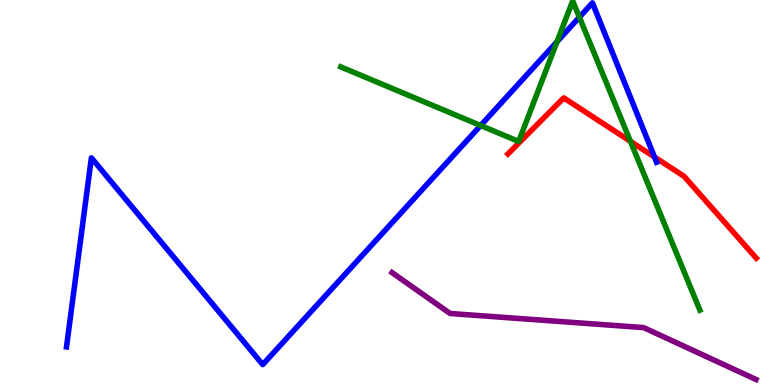[{'lines': ['blue', 'red'], 'intersections': [{'x': 8.44, 'y': 5.92}]}, {'lines': ['green', 'red'], 'intersections': [{'x': 8.13, 'y': 6.33}]}, {'lines': ['purple', 'red'], 'intersections': []}, {'lines': ['blue', 'green'], 'intersections': [{'x': 6.2, 'y': 6.74}, {'x': 7.19, 'y': 8.92}, {'x': 7.48, 'y': 9.55}]}, {'lines': ['blue', 'purple'], 'intersections': []}, {'lines': ['green', 'purple'], 'intersections': []}]